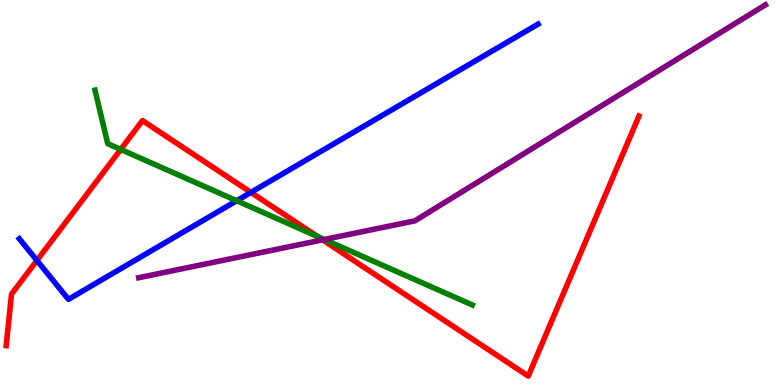[{'lines': ['blue', 'red'], 'intersections': [{'x': 0.476, 'y': 3.23}, {'x': 3.24, 'y': 5.0}]}, {'lines': ['green', 'red'], 'intersections': [{'x': 1.56, 'y': 6.12}, {'x': 4.1, 'y': 3.86}]}, {'lines': ['purple', 'red'], 'intersections': [{'x': 4.16, 'y': 3.77}]}, {'lines': ['blue', 'green'], 'intersections': [{'x': 3.05, 'y': 4.79}]}, {'lines': ['blue', 'purple'], 'intersections': []}, {'lines': ['green', 'purple'], 'intersections': [{'x': 4.18, 'y': 3.78}]}]